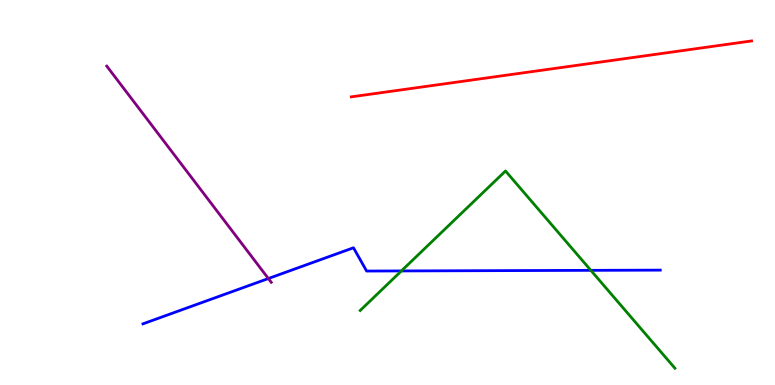[{'lines': ['blue', 'red'], 'intersections': []}, {'lines': ['green', 'red'], 'intersections': []}, {'lines': ['purple', 'red'], 'intersections': []}, {'lines': ['blue', 'green'], 'intersections': [{'x': 5.18, 'y': 2.96}, {'x': 7.62, 'y': 2.98}]}, {'lines': ['blue', 'purple'], 'intersections': [{'x': 3.46, 'y': 2.77}]}, {'lines': ['green', 'purple'], 'intersections': []}]